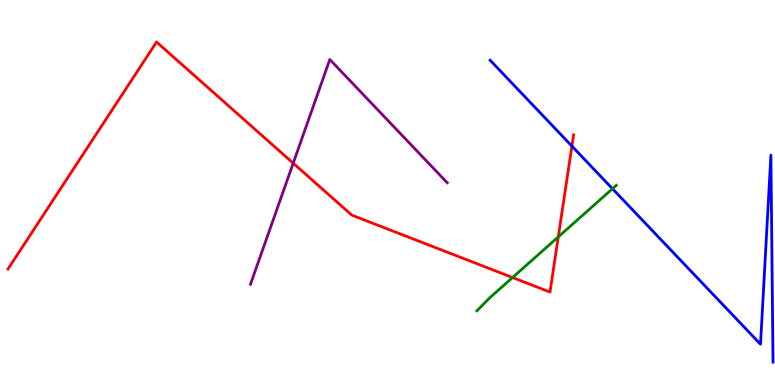[{'lines': ['blue', 'red'], 'intersections': [{'x': 7.38, 'y': 6.2}]}, {'lines': ['green', 'red'], 'intersections': [{'x': 6.61, 'y': 2.79}, {'x': 7.2, 'y': 3.85}]}, {'lines': ['purple', 'red'], 'intersections': [{'x': 3.78, 'y': 5.76}]}, {'lines': ['blue', 'green'], 'intersections': [{'x': 7.9, 'y': 5.1}]}, {'lines': ['blue', 'purple'], 'intersections': []}, {'lines': ['green', 'purple'], 'intersections': []}]